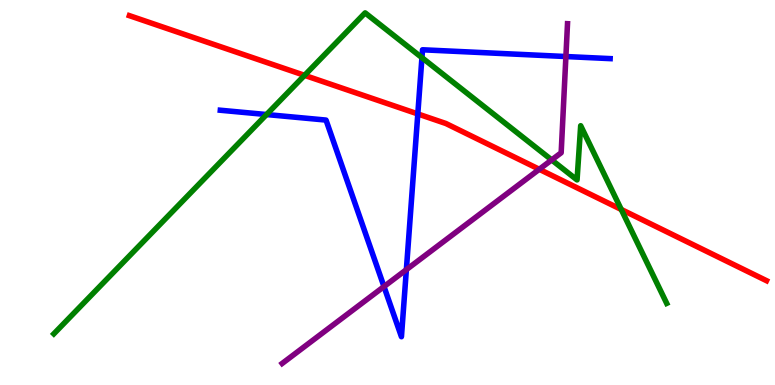[{'lines': ['blue', 'red'], 'intersections': [{'x': 5.39, 'y': 7.04}]}, {'lines': ['green', 'red'], 'intersections': [{'x': 3.93, 'y': 8.04}, {'x': 8.02, 'y': 4.56}]}, {'lines': ['purple', 'red'], 'intersections': [{'x': 6.96, 'y': 5.6}]}, {'lines': ['blue', 'green'], 'intersections': [{'x': 3.44, 'y': 7.02}, {'x': 5.44, 'y': 8.5}]}, {'lines': ['blue', 'purple'], 'intersections': [{'x': 4.95, 'y': 2.56}, {'x': 5.24, 'y': 3.0}, {'x': 7.3, 'y': 8.53}]}, {'lines': ['green', 'purple'], 'intersections': [{'x': 7.12, 'y': 5.85}]}]